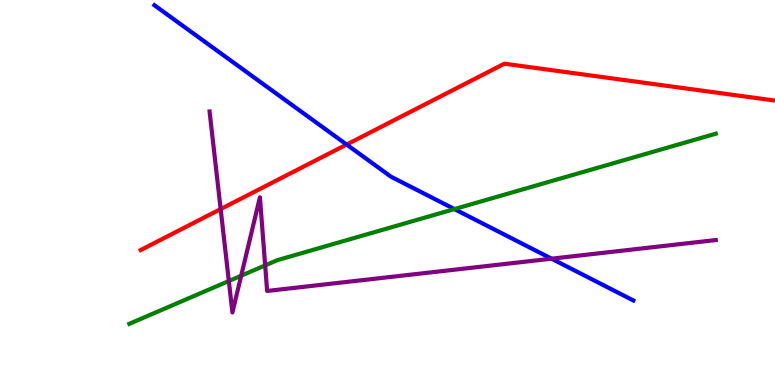[{'lines': ['blue', 'red'], 'intersections': [{'x': 4.47, 'y': 6.25}]}, {'lines': ['green', 'red'], 'intersections': []}, {'lines': ['purple', 'red'], 'intersections': [{'x': 2.85, 'y': 4.57}]}, {'lines': ['blue', 'green'], 'intersections': [{'x': 5.86, 'y': 4.57}]}, {'lines': ['blue', 'purple'], 'intersections': [{'x': 7.12, 'y': 3.28}]}, {'lines': ['green', 'purple'], 'intersections': [{'x': 2.95, 'y': 2.7}, {'x': 3.11, 'y': 2.84}, {'x': 3.42, 'y': 3.11}]}]